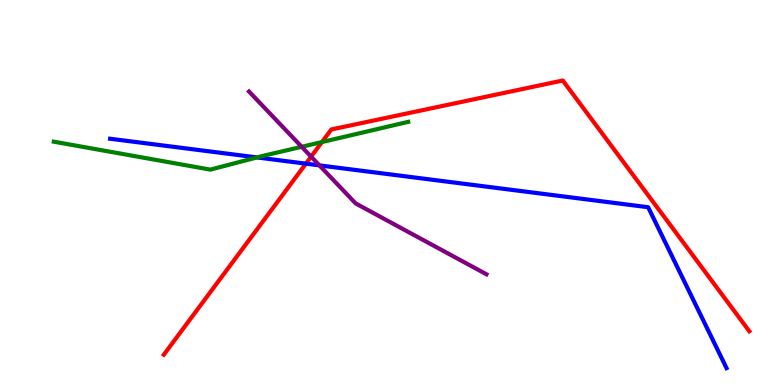[{'lines': ['blue', 'red'], 'intersections': [{'x': 3.95, 'y': 5.75}]}, {'lines': ['green', 'red'], 'intersections': [{'x': 4.15, 'y': 6.31}]}, {'lines': ['purple', 'red'], 'intersections': [{'x': 4.01, 'y': 5.93}]}, {'lines': ['blue', 'green'], 'intersections': [{'x': 3.32, 'y': 5.91}]}, {'lines': ['blue', 'purple'], 'intersections': [{'x': 4.12, 'y': 5.7}]}, {'lines': ['green', 'purple'], 'intersections': [{'x': 3.89, 'y': 6.19}]}]